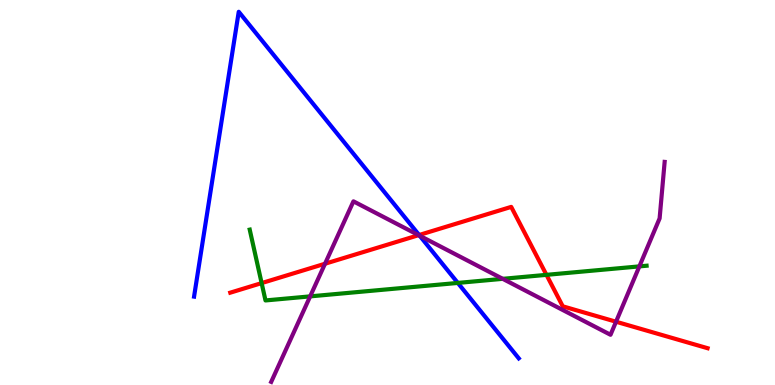[{'lines': ['blue', 'red'], 'intersections': [{'x': 5.41, 'y': 3.9}]}, {'lines': ['green', 'red'], 'intersections': [{'x': 3.38, 'y': 2.65}, {'x': 7.05, 'y': 2.86}]}, {'lines': ['purple', 'red'], 'intersections': [{'x': 4.19, 'y': 3.15}, {'x': 5.4, 'y': 3.89}, {'x': 7.95, 'y': 1.64}]}, {'lines': ['blue', 'green'], 'intersections': [{'x': 5.91, 'y': 2.65}]}, {'lines': ['blue', 'purple'], 'intersections': [{'x': 5.42, 'y': 3.88}]}, {'lines': ['green', 'purple'], 'intersections': [{'x': 4.0, 'y': 2.3}, {'x': 6.49, 'y': 2.76}, {'x': 8.25, 'y': 3.08}]}]